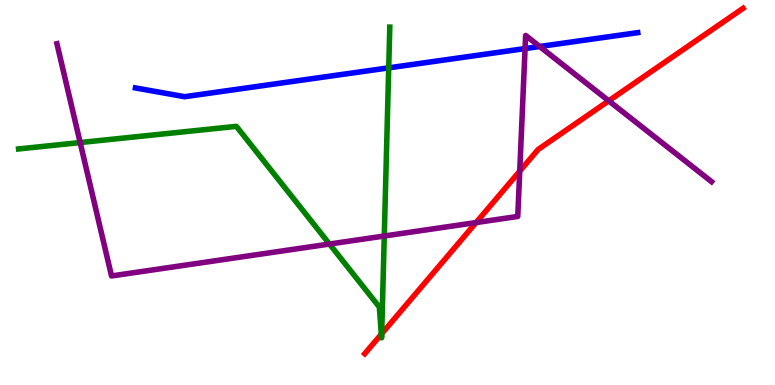[{'lines': ['blue', 'red'], 'intersections': []}, {'lines': ['green', 'red'], 'intersections': [{'x': 4.92, 'y': 1.32}, {'x': 4.93, 'y': 1.33}]}, {'lines': ['purple', 'red'], 'intersections': [{'x': 6.14, 'y': 4.22}, {'x': 6.71, 'y': 5.55}, {'x': 7.85, 'y': 7.38}]}, {'lines': ['blue', 'green'], 'intersections': [{'x': 5.02, 'y': 8.24}]}, {'lines': ['blue', 'purple'], 'intersections': [{'x': 6.78, 'y': 8.74}, {'x': 6.96, 'y': 8.79}]}, {'lines': ['green', 'purple'], 'intersections': [{'x': 1.03, 'y': 6.3}, {'x': 4.25, 'y': 3.66}, {'x': 4.96, 'y': 3.87}]}]